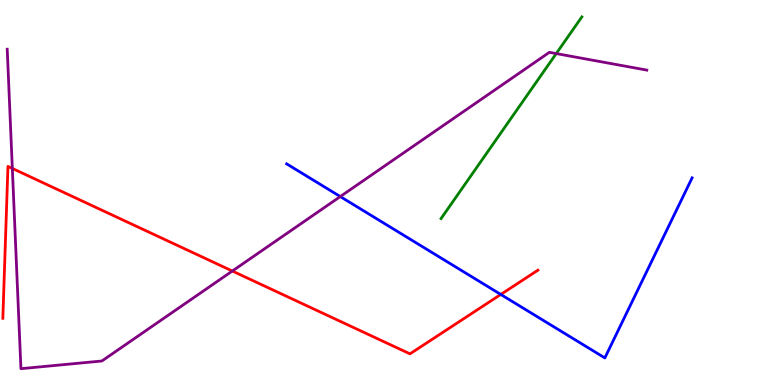[{'lines': ['blue', 'red'], 'intersections': [{'x': 6.46, 'y': 2.35}]}, {'lines': ['green', 'red'], 'intersections': []}, {'lines': ['purple', 'red'], 'intersections': [{'x': 0.159, 'y': 5.62}, {'x': 3.0, 'y': 2.96}]}, {'lines': ['blue', 'green'], 'intersections': []}, {'lines': ['blue', 'purple'], 'intersections': [{'x': 4.39, 'y': 4.89}]}, {'lines': ['green', 'purple'], 'intersections': [{'x': 7.18, 'y': 8.61}]}]